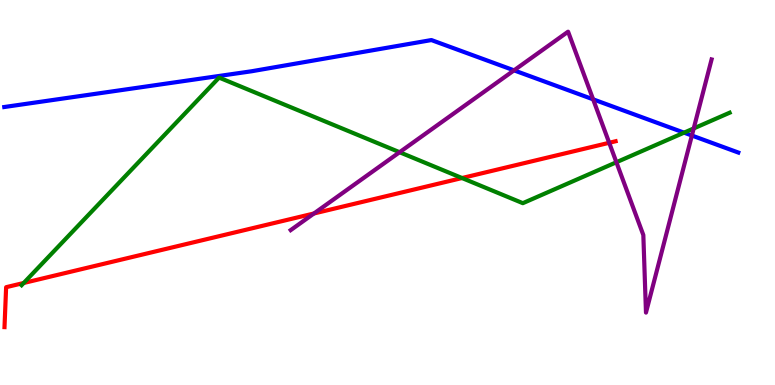[{'lines': ['blue', 'red'], 'intersections': []}, {'lines': ['green', 'red'], 'intersections': [{'x': 0.306, 'y': 2.65}, {'x': 5.96, 'y': 5.38}]}, {'lines': ['purple', 'red'], 'intersections': [{'x': 4.05, 'y': 4.45}, {'x': 7.86, 'y': 6.29}]}, {'lines': ['blue', 'green'], 'intersections': [{'x': 8.83, 'y': 6.55}]}, {'lines': ['blue', 'purple'], 'intersections': [{'x': 6.63, 'y': 8.17}, {'x': 7.65, 'y': 7.42}, {'x': 8.93, 'y': 6.48}]}, {'lines': ['green', 'purple'], 'intersections': [{'x': 5.16, 'y': 6.05}, {'x': 7.95, 'y': 5.79}, {'x': 8.95, 'y': 6.66}]}]